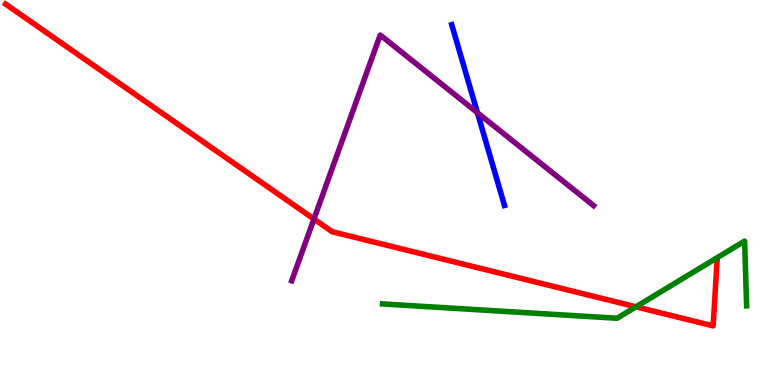[{'lines': ['blue', 'red'], 'intersections': []}, {'lines': ['green', 'red'], 'intersections': [{'x': 8.21, 'y': 2.03}]}, {'lines': ['purple', 'red'], 'intersections': [{'x': 4.05, 'y': 4.31}]}, {'lines': ['blue', 'green'], 'intersections': []}, {'lines': ['blue', 'purple'], 'intersections': [{'x': 6.16, 'y': 7.07}]}, {'lines': ['green', 'purple'], 'intersections': []}]